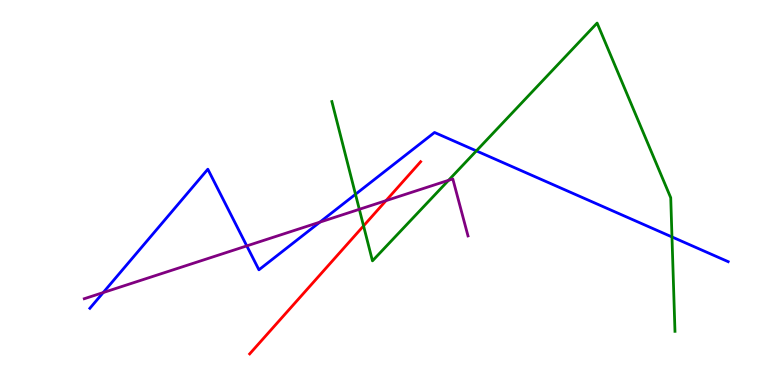[{'lines': ['blue', 'red'], 'intersections': []}, {'lines': ['green', 'red'], 'intersections': [{'x': 4.69, 'y': 4.13}]}, {'lines': ['purple', 'red'], 'intersections': [{'x': 4.98, 'y': 4.79}]}, {'lines': ['blue', 'green'], 'intersections': [{'x': 4.59, 'y': 4.95}, {'x': 6.15, 'y': 6.08}, {'x': 8.67, 'y': 3.85}]}, {'lines': ['blue', 'purple'], 'intersections': [{'x': 1.33, 'y': 2.4}, {'x': 3.18, 'y': 3.61}, {'x': 4.13, 'y': 4.23}]}, {'lines': ['green', 'purple'], 'intersections': [{'x': 4.64, 'y': 4.56}, {'x': 5.79, 'y': 5.32}]}]